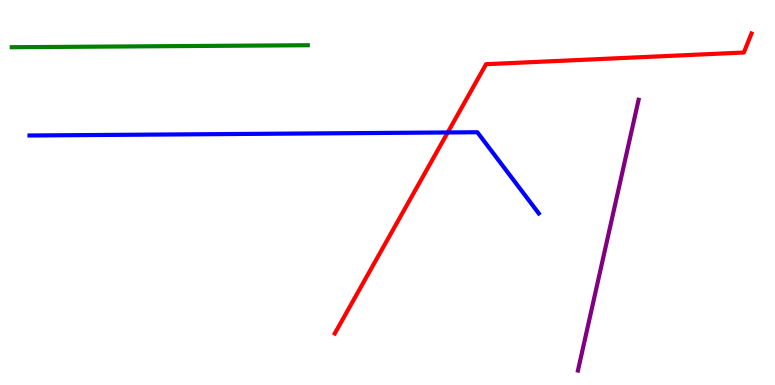[{'lines': ['blue', 'red'], 'intersections': [{'x': 5.78, 'y': 6.56}]}, {'lines': ['green', 'red'], 'intersections': []}, {'lines': ['purple', 'red'], 'intersections': []}, {'lines': ['blue', 'green'], 'intersections': []}, {'lines': ['blue', 'purple'], 'intersections': []}, {'lines': ['green', 'purple'], 'intersections': []}]